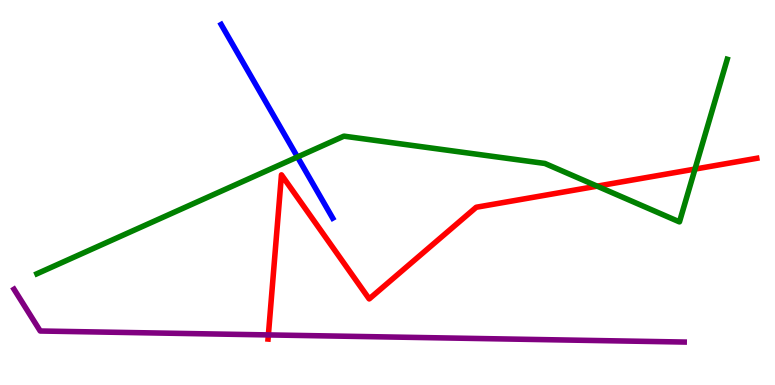[{'lines': ['blue', 'red'], 'intersections': []}, {'lines': ['green', 'red'], 'intersections': [{'x': 7.71, 'y': 5.16}, {'x': 8.97, 'y': 5.61}]}, {'lines': ['purple', 'red'], 'intersections': [{'x': 3.46, 'y': 1.3}]}, {'lines': ['blue', 'green'], 'intersections': [{'x': 3.84, 'y': 5.92}]}, {'lines': ['blue', 'purple'], 'intersections': []}, {'lines': ['green', 'purple'], 'intersections': []}]